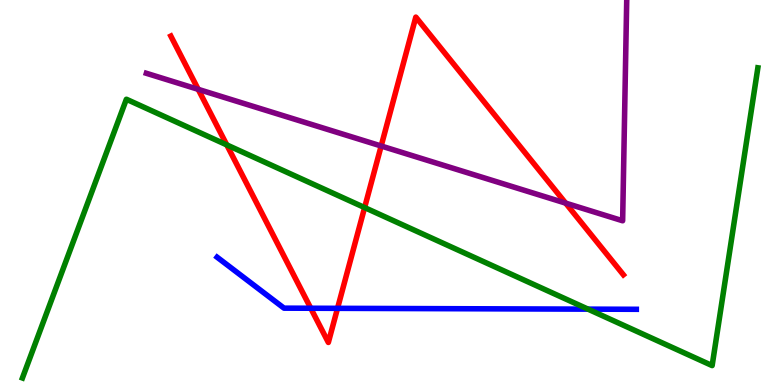[{'lines': ['blue', 'red'], 'intersections': [{'x': 4.01, 'y': 1.99}, {'x': 4.36, 'y': 1.99}]}, {'lines': ['green', 'red'], 'intersections': [{'x': 2.93, 'y': 6.24}, {'x': 4.7, 'y': 4.61}]}, {'lines': ['purple', 'red'], 'intersections': [{'x': 2.56, 'y': 7.68}, {'x': 4.92, 'y': 6.21}, {'x': 7.3, 'y': 4.72}]}, {'lines': ['blue', 'green'], 'intersections': [{'x': 7.59, 'y': 1.97}]}, {'lines': ['blue', 'purple'], 'intersections': []}, {'lines': ['green', 'purple'], 'intersections': []}]